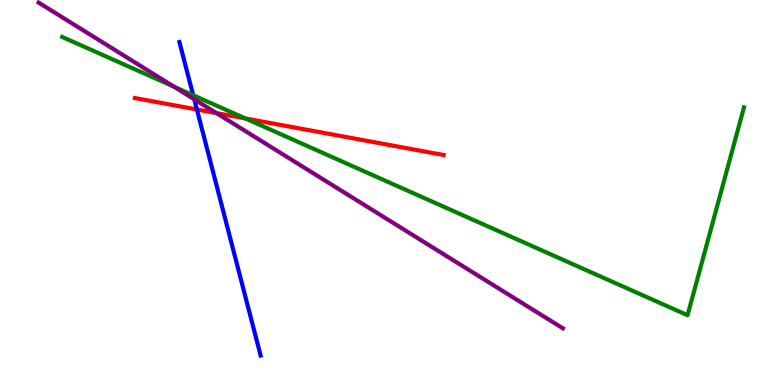[{'lines': ['blue', 'red'], 'intersections': [{'x': 2.54, 'y': 7.16}]}, {'lines': ['green', 'red'], 'intersections': [{'x': 3.16, 'y': 6.92}]}, {'lines': ['purple', 'red'], 'intersections': [{'x': 2.79, 'y': 7.06}]}, {'lines': ['blue', 'green'], 'intersections': [{'x': 2.49, 'y': 7.53}]}, {'lines': ['blue', 'purple'], 'intersections': [{'x': 2.51, 'y': 7.42}]}, {'lines': ['green', 'purple'], 'intersections': [{'x': 2.24, 'y': 7.75}]}]